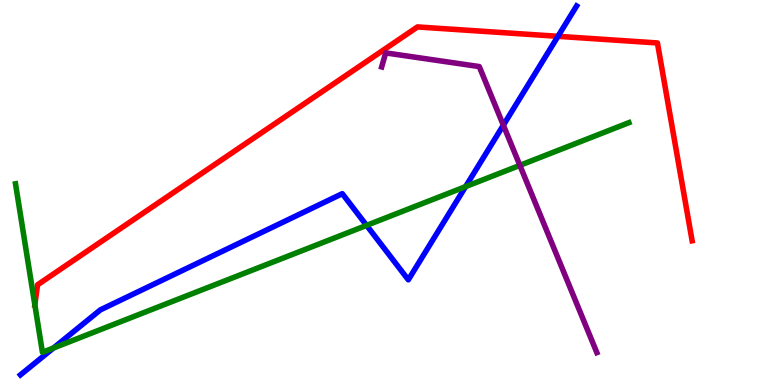[{'lines': ['blue', 'red'], 'intersections': [{'x': 7.2, 'y': 9.06}]}, {'lines': ['green', 'red'], 'intersections': [{'x': 0.45, 'y': 2.08}]}, {'lines': ['purple', 'red'], 'intersections': []}, {'lines': ['blue', 'green'], 'intersections': [{'x': 0.69, 'y': 0.962}, {'x': 4.73, 'y': 4.15}, {'x': 6.01, 'y': 5.15}]}, {'lines': ['blue', 'purple'], 'intersections': [{'x': 6.49, 'y': 6.75}]}, {'lines': ['green', 'purple'], 'intersections': [{'x': 6.71, 'y': 5.7}]}]